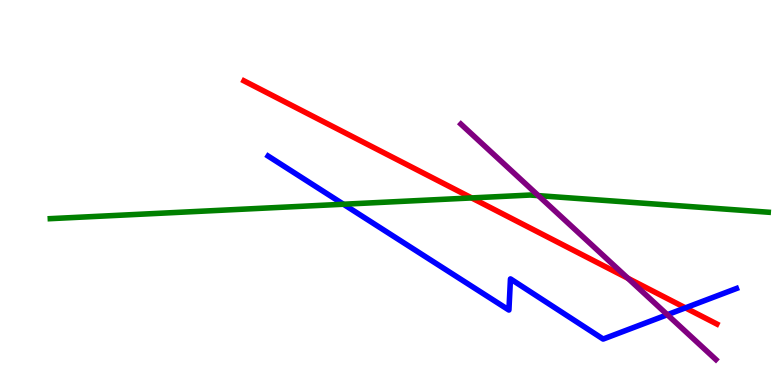[{'lines': ['blue', 'red'], 'intersections': [{'x': 8.84, 'y': 2.0}]}, {'lines': ['green', 'red'], 'intersections': [{'x': 6.09, 'y': 4.86}]}, {'lines': ['purple', 'red'], 'intersections': [{'x': 8.1, 'y': 2.77}]}, {'lines': ['blue', 'green'], 'intersections': [{'x': 4.43, 'y': 4.7}]}, {'lines': ['blue', 'purple'], 'intersections': [{'x': 8.61, 'y': 1.83}]}, {'lines': ['green', 'purple'], 'intersections': [{'x': 6.95, 'y': 4.92}]}]